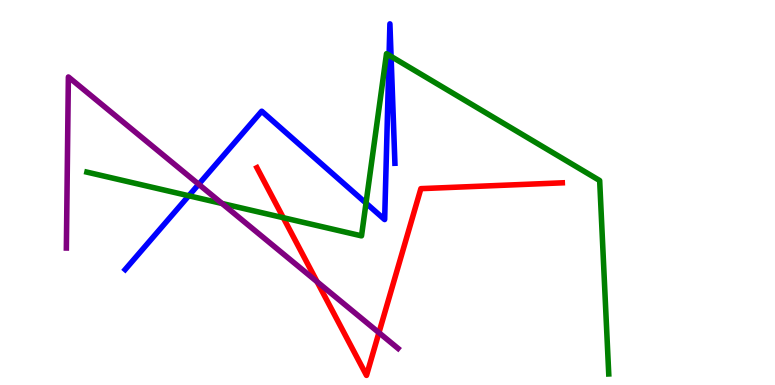[{'lines': ['blue', 'red'], 'intersections': []}, {'lines': ['green', 'red'], 'intersections': [{'x': 3.66, 'y': 4.35}]}, {'lines': ['purple', 'red'], 'intersections': [{'x': 4.09, 'y': 2.68}, {'x': 4.89, 'y': 1.36}]}, {'lines': ['blue', 'green'], 'intersections': [{'x': 2.44, 'y': 4.92}, {'x': 4.72, 'y': 4.72}, {'x': 5.02, 'y': 8.57}, {'x': 5.05, 'y': 8.53}]}, {'lines': ['blue', 'purple'], 'intersections': [{'x': 2.56, 'y': 5.21}]}, {'lines': ['green', 'purple'], 'intersections': [{'x': 2.87, 'y': 4.71}]}]